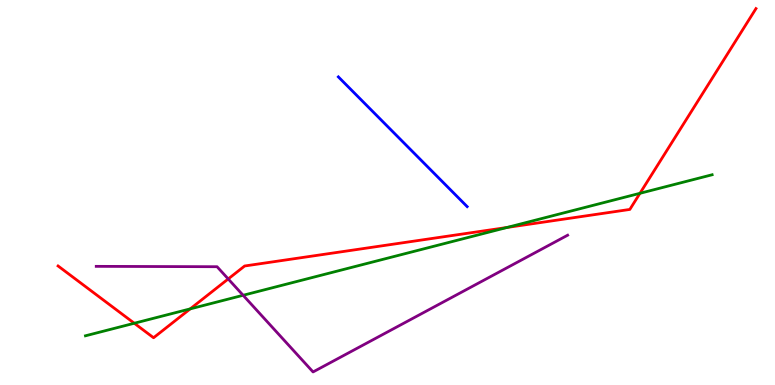[{'lines': ['blue', 'red'], 'intersections': []}, {'lines': ['green', 'red'], 'intersections': [{'x': 1.73, 'y': 1.6}, {'x': 2.45, 'y': 1.98}, {'x': 6.54, 'y': 4.09}, {'x': 8.26, 'y': 4.98}]}, {'lines': ['purple', 'red'], 'intersections': [{'x': 2.94, 'y': 2.75}]}, {'lines': ['blue', 'green'], 'intersections': []}, {'lines': ['blue', 'purple'], 'intersections': []}, {'lines': ['green', 'purple'], 'intersections': [{'x': 3.14, 'y': 2.33}]}]